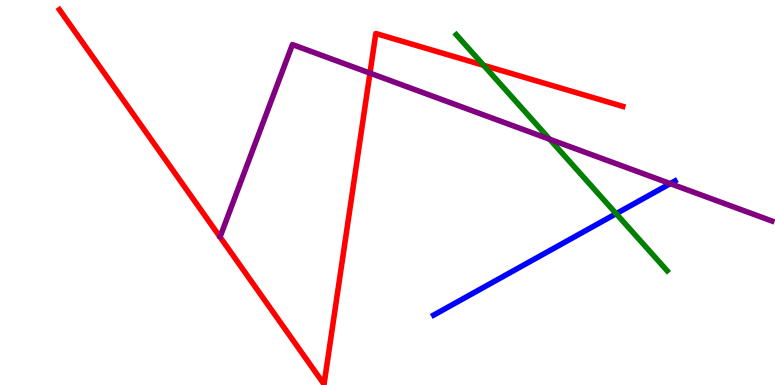[{'lines': ['blue', 'red'], 'intersections': []}, {'lines': ['green', 'red'], 'intersections': [{'x': 6.24, 'y': 8.3}]}, {'lines': ['purple', 'red'], 'intersections': [{'x': 4.77, 'y': 8.1}]}, {'lines': ['blue', 'green'], 'intersections': [{'x': 7.95, 'y': 4.45}]}, {'lines': ['blue', 'purple'], 'intersections': [{'x': 8.65, 'y': 5.23}]}, {'lines': ['green', 'purple'], 'intersections': [{'x': 7.09, 'y': 6.38}]}]